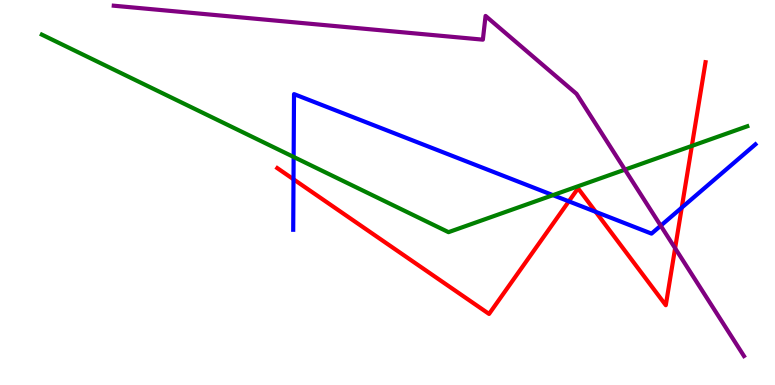[{'lines': ['blue', 'red'], 'intersections': [{'x': 3.79, 'y': 5.34}, {'x': 7.34, 'y': 4.77}, {'x': 7.69, 'y': 4.5}, {'x': 8.8, 'y': 4.61}]}, {'lines': ['green', 'red'], 'intersections': [{'x': 8.93, 'y': 6.21}]}, {'lines': ['purple', 'red'], 'intersections': [{'x': 8.71, 'y': 3.55}]}, {'lines': ['blue', 'green'], 'intersections': [{'x': 3.79, 'y': 5.92}, {'x': 7.13, 'y': 4.93}]}, {'lines': ['blue', 'purple'], 'intersections': [{'x': 8.53, 'y': 4.14}]}, {'lines': ['green', 'purple'], 'intersections': [{'x': 8.06, 'y': 5.59}]}]